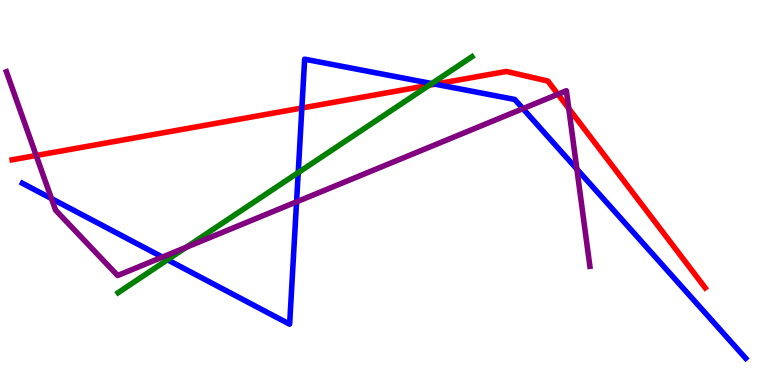[{'lines': ['blue', 'red'], 'intersections': [{'x': 3.9, 'y': 7.19}, {'x': 5.61, 'y': 7.81}]}, {'lines': ['green', 'red'], 'intersections': [{'x': 5.54, 'y': 7.79}]}, {'lines': ['purple', 'red'], 'intersections': [{'x': 0.467, 'y': 5.96}, {'x': 7.2, 'y': 7.55}, {'x': 7.34, 'y': 7.18}]}, {'lines': ['blue', 'green'], 'intersections': [{'x': 2.16, 'y': 3.25}, {'x': 3.85, 'y': 5.52}, {'x': 5.57, 'y': 7.83}]}, {'lines': ['blue', 'purple'], 'intersections': [{'x': 0.664, 'y': 4.84}, {'x': 2.1, 'y': 3.32}, {'x': 3.83, 'y': 4.76}, {'x': 6.75, 'y': 7.18}, {'x': 7.44, 'y': 5.61}]}, {'lines': ['green', 'purple'], 'intersections': [{'x': 2.4, 'y': 3.58}]}]